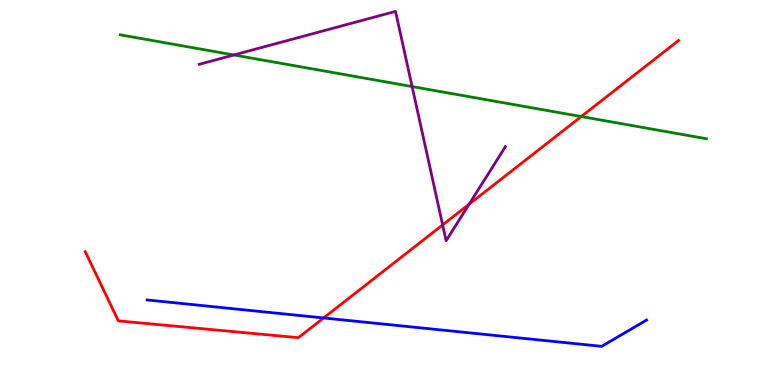[{'lines': ['blue', 'red'], 'intersections': [{'x': 4.18, 'y': 1.74}]}, {'lines': ['green', 'red'], 'intersections': [{'x': 7.5, 'y': 6.97}]}, {'lines': ['purple', 'red'], 'intersections': [{'x': 5.71, 'y': 4.16}, {'x': 6.05, 'y': 4.7}]}, {'lines': ['blue', 'green'], 'intersections': []}, {'lines': ['blue', 'purple'], 'intersections': []}, {'lines': ['green', 'purple'], 'intersections': [{'x': 3.02, 'y': 8.57}, {'x': 5.32, 'y': 7.75}]}]